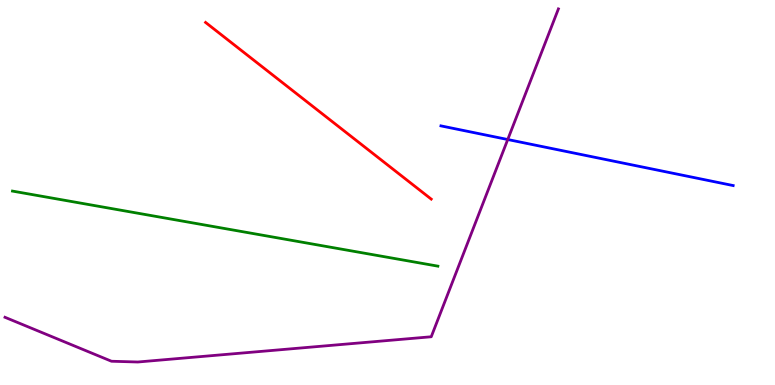[{'lines': ['blue', 'red'], 'intersections': []}, {'lines': ['green', 'red'], 'intersections': []}, {'lines': ['purple', 'red'], 'intersections': []}, {'lines': ['blue', 'green'], 'intersections': []}, {'lines': ['blue', 'purple'], 'intersections': [{'x': 6.55, 'y': 6.38}]}, {'lines': ['green', 'purple'], 'intersections': []}]